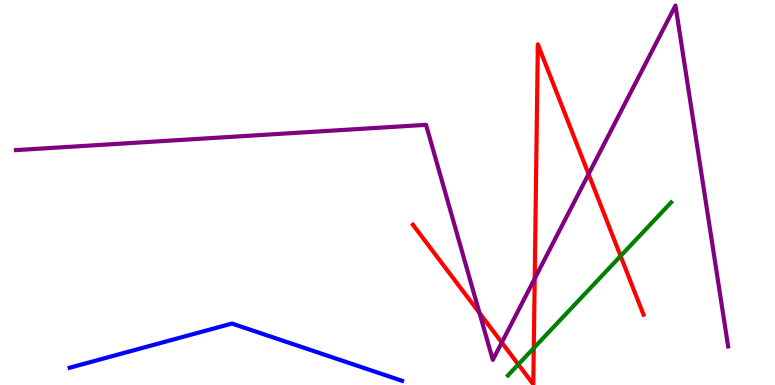[{'lines': ['blue', 'red'], 'intersections': []}, {'lines': ['green', 'red'], 'intersections': [{'x': 6.69, 'y': 0.534}, {'x': 6.89, 'y': 0.959}, {'x': 8.01, 'y': 3.35}]}, {'lines': ['purple', 'red'], 'intersections': [{'x': 6.19, 'y': 1.87}, {'x': 6.47, 'y': 1.1}, {'x': 6.9, 'y': 2.76}, {'x': 7.59, 'y': 5.48}]}, {'lines': ['blue', 'green'], 'intersections': []}, {'lines': ['blue', 'purple'], 'intersections': []}, {'lines': ['green', 'purple'], 'intersections': []}]